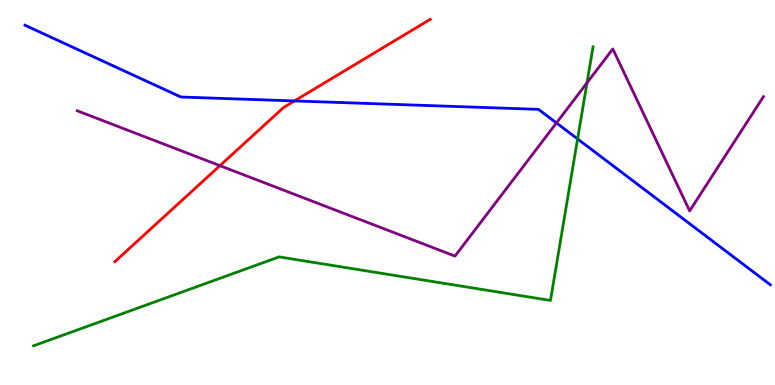[{'lines': ['blue', 'red'], 'intersections': [{'x': 3.8, 'y': 7.38}]}, {'lines': ['green', 'red'], 'intersections': []}, {'lines': ['purple', 'red'], 'intersections': [{'x': 2.84, 'y': 5.7}]}, {'lines': ['blue', 'green'], 'intersections': [{'x': 7.45, 'y': 6.39}]}, {'lines': ['blue', 'purple'], 'intersections': [{'x': 7.18, 'y': 6.81}]}, {'lines': ['green', 'purple'], 'intersections': [{'x': 7.57, 'y': 7.85}]}]